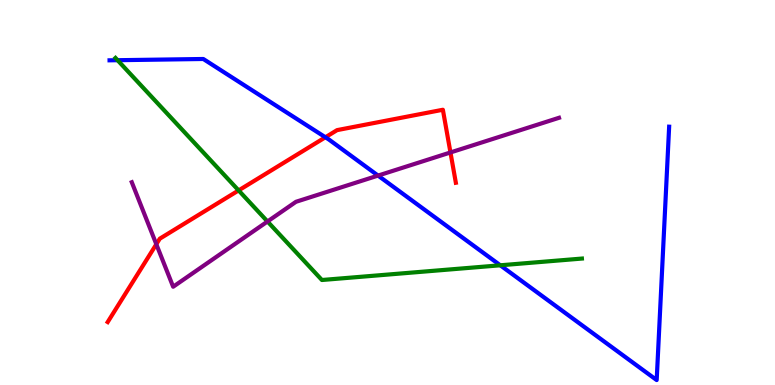[{'lines': ['blue', 'red'], 'intersections': [{'x': 4.2, 'y': 6.43}]}, {'lines': ['green', 'red'], 'intersections': [{'x': 3.08, 'y': 5.05}]}, {'lines': ['purple', 'red'], 'intersections': [{'x': 2.02, 'y': 3.66}, {'x': 5.81, 'y': 6.04}]}, {'lines': ['blue', 'green'], 'intersections': [{'x': 1.52, 'y': 8.44}, {'x': 6.46, 'y': 3.11}]}, {'lines': ['blue', 'purple'], 'intersections': [{'x': 4.88, 'y': 5.44}]}, {'lines': ['green', 'purple'], 'intersections': [{'x': 3.45, 'y': 4.25}]}]